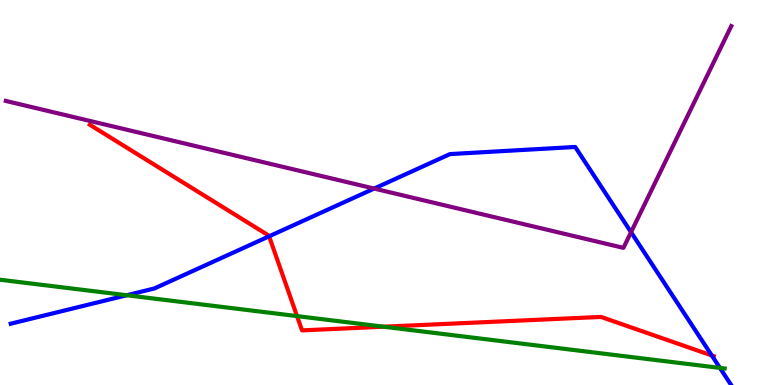[{'lines': ['blue', 'red'], 'intersections': [{'x': 3.47, 'y': 3.86}, {'x': 9.18, 'y': 0.767}]}, {'lines': ['green', 'red'], 'intersections': [{'x': 3.83, 'y': 1.79}, {'x': 4.95, 'y': 1.51}]}, {'lines': ['purple', 'red'], 'intersections': []}, {'lines': ['blue', 'green'], 'intersections': [{'x': 1.64, 'y': 2.33}, {'x': 9.29, 'y': 0.444}]}, {'lines': ['blue', 'purple'], 'intersections': [{'x': 4.83, 'y': 5.1}, {'x': 8.14, 'y': 3.97}]}, {'lines': ['green', 'purple'], 'intersections': []}]